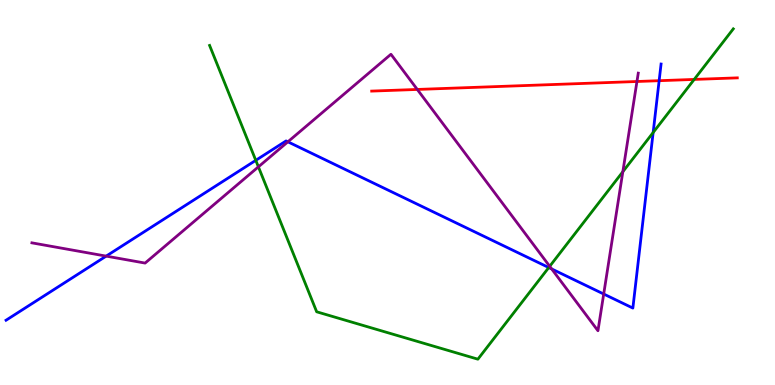[{'lines': ['blue', 'red'], 'intersections': [{'x': 8.51, 'y': 7.9}]}, {'lines': ['green', 'red'], 'intersections': [{'x': 8.96, 'y': 7.94}]}, {'lines': ['purple', 'red'], 'intersections': [{'x': 5.38, 'y': 7.68}, {'x': 8.22, 'y': 7.88}]}, {'lines': ['blue', 'green'], 'intersections': [{'x': 3.3, 'y': 5.84}, {'x': 7.08, 'y': 3.05}, {'x': 8.43, 'y': 6.56}]}, {'lines': ['blue', 'purple'], 'intersections': [{'x': 1.37, 'y': 3.35}, {'x': 3.71, 'y': 6.32}, {'x': 7.12, 'y': 3.01}, {'x': 7.79, 'y': 2.36}]}, {'lines': ['green', 'purple'], 'intersections': [{'x': 3.33, 'y': 5.67}, {'x': 7.09, 'y': 3.08}, {'x': 8.04, 'y': 5.54}]}]